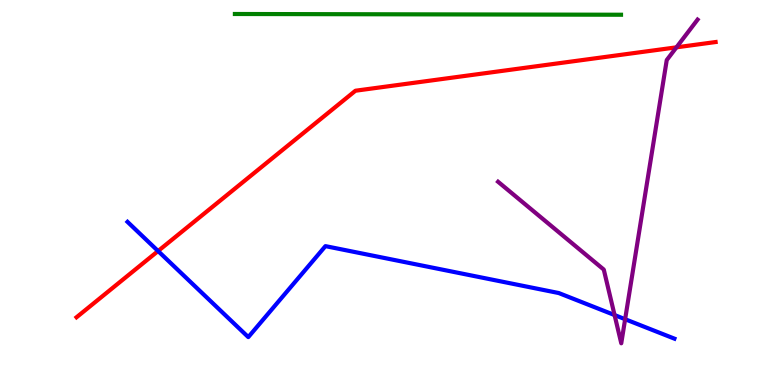[{'lines': ['blue', 'red'], 'intersections': [{'x': 2.04, 'y': 3.48}]}, {'lines': ['green', 'red'], 'intersections': []}, {'lines': ['purple', 'red'], 'intersections': [{'x': 8.73, 'y': 8.77}]}, {'lines': ['blue', 'green'], 'intersections': []}, {'lines': ['blue', 'purple'], 'intersections': [{'x': 7.93, 'y': 1.82}, {'x': 8.07, 'y': 1.71}]}, {'lines': ['green', 'purple'], 'intersections': []}]